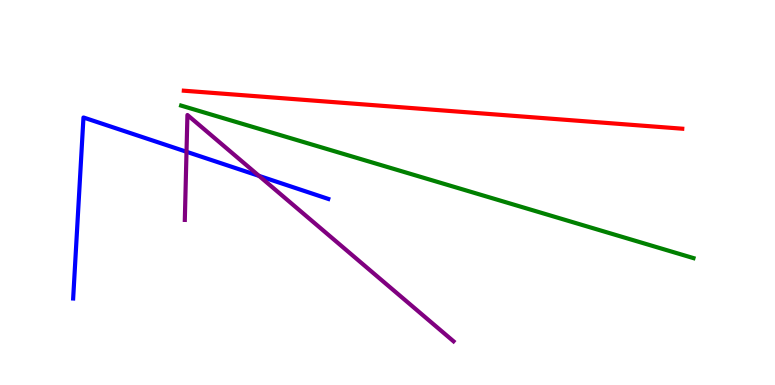[{'lines': ['blue', 'red'], 'intersections': []}, {'lines': ['green', 'red'], 'intersections': []}, {'lines': ['purple', 'red'], 'intersections': []}, {'lines': ['blue', 'green'], 'intersections': []}, {'lines': ['blue', 'purple'], 'intersections': [{'x': 2.41, 'y': 6.06}, {'x': 3.34, 'y': 5.43}]}, {'lines': ['green', 'purple'], 'intersections': []}]